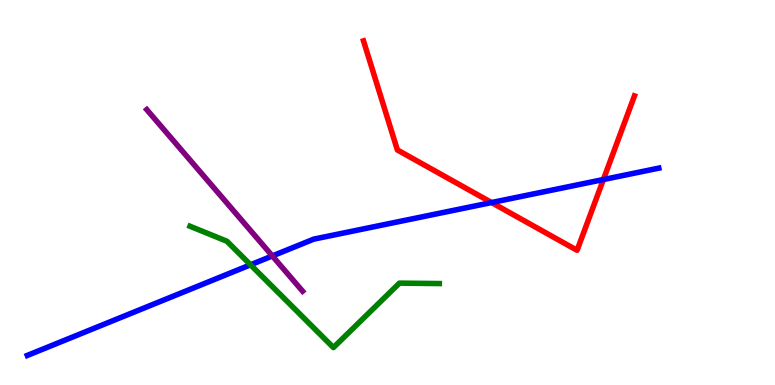[{'lines': ['blue', 'red'], 'intersections': [{'x': 6.34, 'y': 4.74}, {'x': 7.79, 'y': 5.34}]}, {'lines': ['green', 'red'], 'intersections': []}, {'lines': ['purple', 'red'], 'intersections': []}, {'lines': ['blue', 'green'], 'intersections': [{'x': 3.23, 'y': 3.12}]}, {'lines': ['blue', 'purple'], 'intersections': [{'x': 3.51, 'y': 3.35}]}, {'lines': ['green', 'purple'], 'intersections': []}]